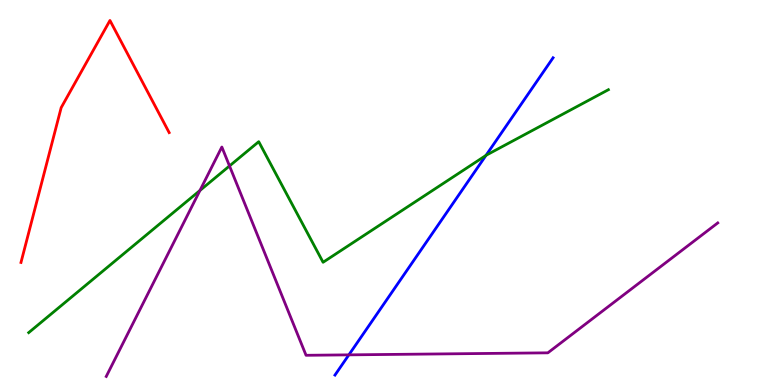[{'lines': ['blue', 'red'], 'intersections': []}, {'lines': ['green', 'red'], 'intersections': []}, {'lines': ['purple', 'red'], 'intersections': []}, {'lines': ['blue', 'green'], 'intersections': [{'x': 6.27, 'y': 5.96}]}, {'lines': ['blue', 'purple'], 'intersections': [{'x': 4.5, 'y': 0.783}]}, {'lines': ['green', 'purple'], 'intersections': [{'x': 2.58, 'y': 5.05}, {'x': 2.96, 'y': 5.69}]}]